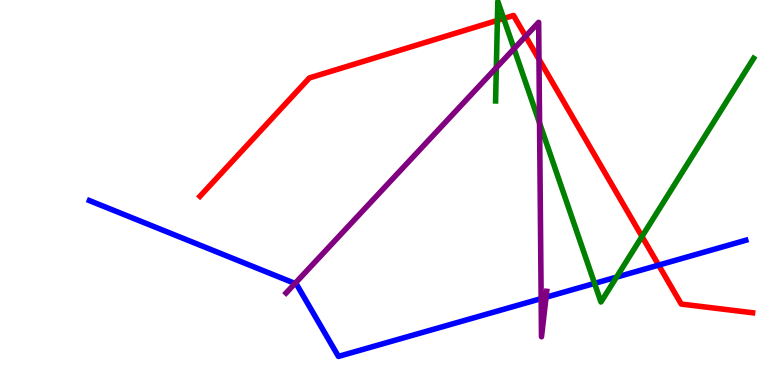[{'lines': ['blue', 'red'], 'intersections': [{'x': 8.5, 'y': 3.11}]}, {'lines': ['green', 'red'], 'intersections': [{'x': 6.42, 'y': 9.47}, {'x': 6.5, 'y': 9.52}, {'x': 8.28, 'y': 3.86}]}, {'lines': ['purple', 'red'], 'intersections': [{'x': 6.78, 'y': 9.06}, {'x': 6.95, 'y': 8.46}]}, {'lines': ['blue', 'green'], 'intersections': [{'x': 7.67, 'y': 2.64}, {'x': 7.96, 'y': 2.8}]}, {'lines': ['blue', 'purple'], 'intersections': [{'x': 3.81, 'y': 2.64}, {'x': 6.98, 'y': 2.24}, {'x': 7.05, 'y': 2.28}]}, {'lines': ['green', 'purple'], 'intersections': [{'x': 6.4, 'y': 8.24}, {'x': 6.63, 'y': 8.73}, {'x': 6.96, 'y': 6.8}]}]